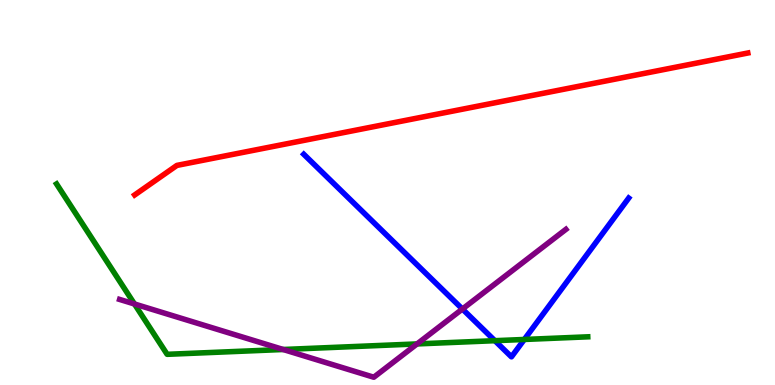[{'lines': ['blue', 'red'], 'intersections': []}, {'lines': ['green', 'red'], 'intersections': []}, {'lines': ['purple', 'red'], 'intersections': []}, {'lines': ['blue', 'green'], 'intersections': [{'x': 6.39, 'y': 1.15}, {'x': 6.77, 'y': 1.18}]}, {'lines': ['blue', 'purple'], 'intersections': [{'x': 5.97, 'y': 1.97}]}, {'lines': ['green', 'purple'], 'intersections': [{'x': 1.73, 'y': 2.1}, {'x': 3.65, 'y': 0.922}, {'x': 5.38, 'y': 1.07}]}]